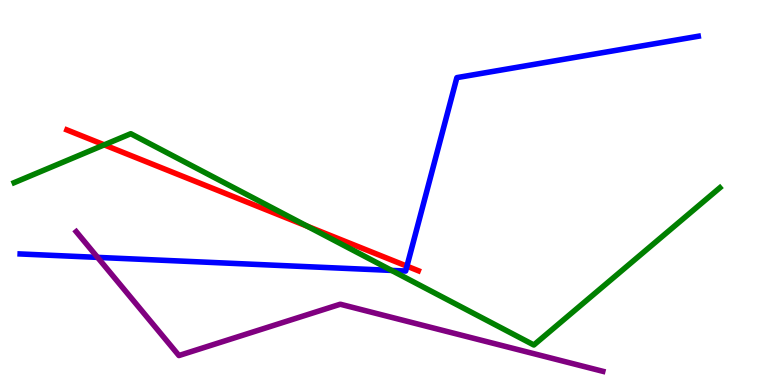[{'lines': ['blue', 'red'], 'intersections': [{'x': 5.25, 'y': 3.09}]}, {'lines': ['green', 'red'], 'intersections': [{'x': 1.34, 'y': 6.24}, {'x': 3.96, 'y': 4.12}]}, {'lines': ['purple', 'red'], 'intersections': []}, {'lines': ['blue', 'green'], 'intersections': [{'x': 5.05, 'y': 2.98}]}, {'lines': ['blue', 'purple'], 'intersections': [{'x': 1.26, 'y': 3.31}]}, {'lines': ['green', 'purple'], 'intersections': []}]